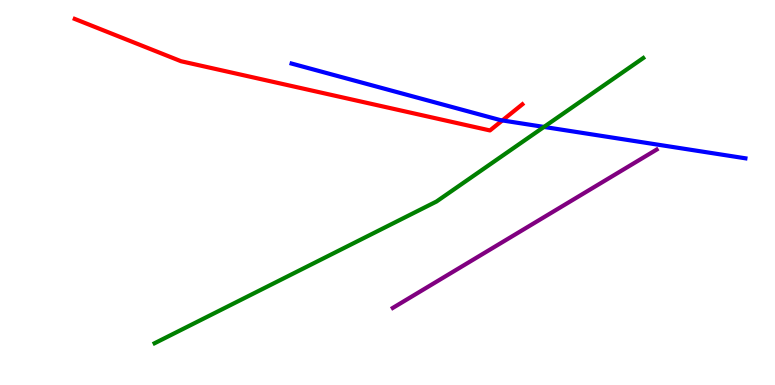[{'lines': ['blue', 'red'], 'intersections': [{'x': 6.48, 'y': 6.87}]}, {'lines': ['green', 'red'], 'intersections': []}, {'lines': ['purple', 'red'], 'intersections': []}, {'lines': ['blue', 'green'], 'intersections': [{'x': 7.02, 'y': 6.7}]}, {'lines': ['blue', 'purple'], 'intersections': []}, {'lines': ['green', 'purple'], 'intersections': []}]